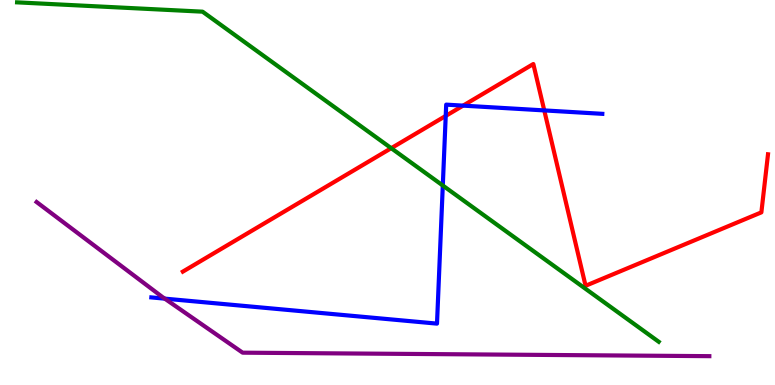[{'lines': ['blue', 'red'], 'intersections': [{'x': 5.75, 'y': 6.99}, {'x': 5.98, 'y': 7.26}, {'x': 7.02, 'y': 7.13}]}, {'lines': ['green', 'red'], 'intersections': [{'x': 5.05, 'y': 6.15}]}, {'lines': ['purple', 'red'], 'intersections': []}, {'lines': ['blue', 'green'], 'intersections': [{'x': 5.71, 'y': 5.18}]}, {'lines': ['blue', 'purple'], 'intersections': [{'x': 2.13, 'y': 2.24}]}, {'lines': ['green', 'purple'], 'intersections': []}]